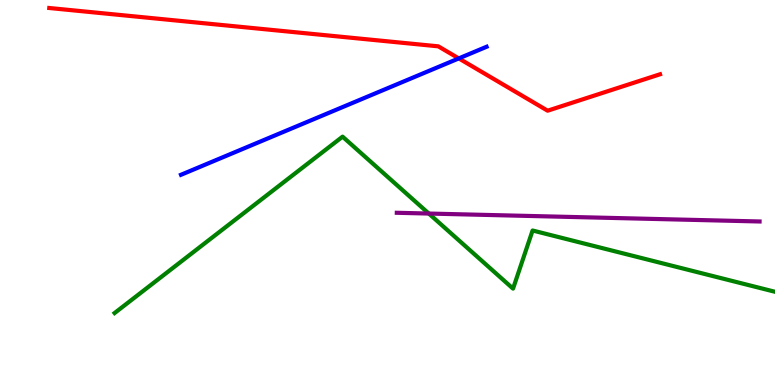[{'lines': ['blue', 'red'], 'intersections': [{'x': 5.92, 'y': 8.48}]}, {'lines': ['green', 'red'], 'intersections': []}, {'lines': ['purple', 'red'], 'intersections': []}, {'lines': ['blue', 'green'], 'intersections': []}, {'lines': ['blue', 'purple'], 'intersections': []}, {'lines': ['green', 'purple'], 'intersections': [{'x': 5.53, 'y': 4.45}]}]